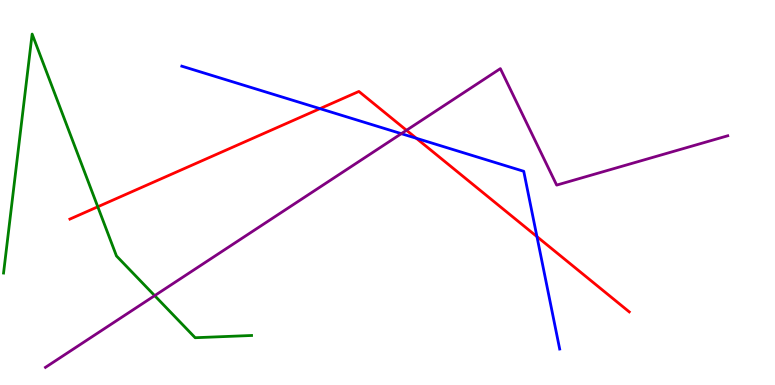[{'lines': ['blue', 'red'], 'intersections': [{'x': 4.13, 'y': 7.18}, {'x': 5.37, 'y': 6.41}, {'x': 6.93, 'y': 3.85}]}, {'lines': ['green', 'red'], 'intersections': [{'x': 1.26, 'y': 4.63}]}, {'lines': ['purple', 'red'], 'intersections': [{'x': 5.25, 'y': 6.62}]}, {'lines': ['blue', 'green'], 'intersections': []}, {'lines': ['blue', 'purple'], 'intersections': [{'x': 5.18, 'y': 6.53}]}, {'lines': ['green', 'purple'], 'intersections': [{'x': 2.0, 'y': 2.32}]}]